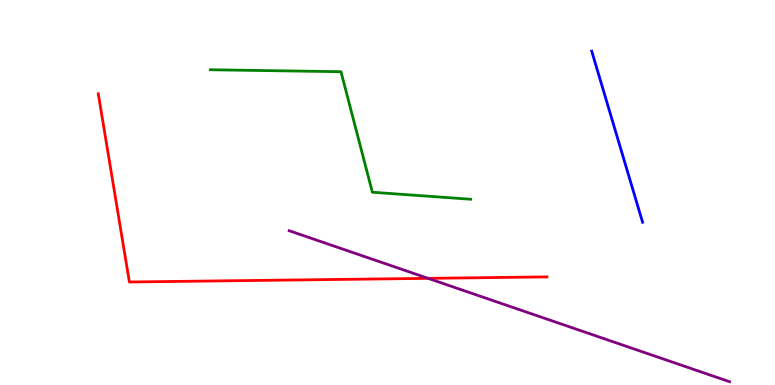[{'lines': ['blue', 'red'], 'intersections': []}, {'lines': ['green', 'red'], 'intersections': []}, {'lines': ['purple', 'red'], 'intersections': [{'x': 5.52, 'y': 2.77}]}, {'lines': ['blue', 'green'], 'intersections': []}, {'lines': ['blue', 'purple'], 'intersections': []}, {'lines': ['green', 'purple'], 'intersections': []}]